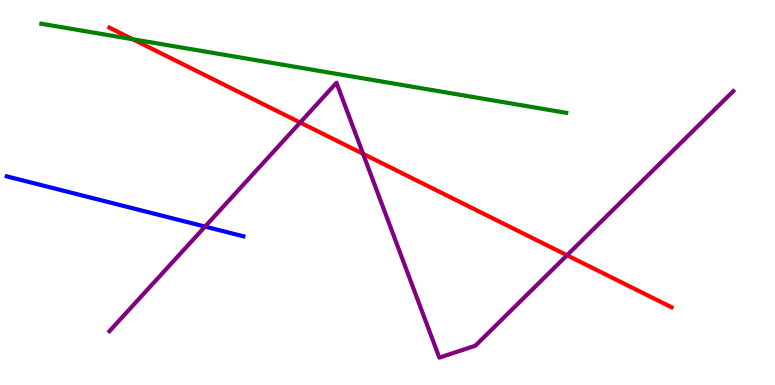[{'lines': ['blue', 'red'], 'intersections': []}, {'lines': ['green', 'red'], 'intersections': [{'x': 1.71, 'y': 8.98}]}, {'lines': ['purple', 'red'], 'intersections': [{'x': 3.87, 'y': 6.82}, {'x': 4.68, 'y': 6.0}, {'x': 7.32, 'y': 3.37}]}, {'lines': ['blue', 'green'], 'intersections': []}, {'lines': ['blue', 'purple'], 'intersections': [{'x': 2.65, 'y': 4.11}]}, {'lines': ['green', 'purple'], 'intersections': []}]